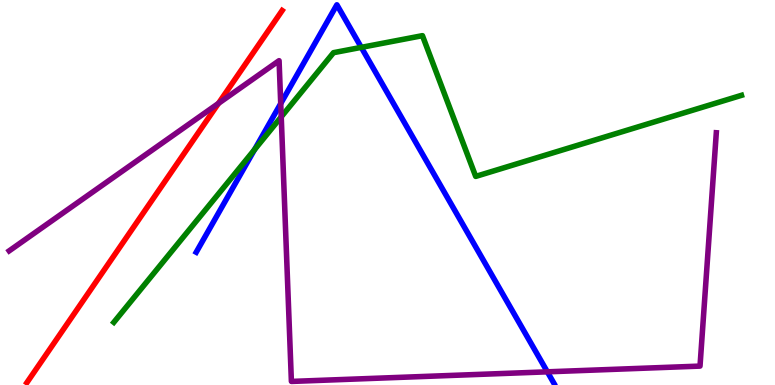[{'lines': ['blue', 'red'], 'intersections': []}, {'lines': ['green', 'red'], 'intersections': []}, {'lines': ['purple', 'red'], 'intersections': [{'x': 2.82, 'y': 7.32}]}, {'lines': ['blue', 'green'], 'intersections': [{'x': 3.28, 'y': 6.11}, {'x': 4.66, 'y': 8.77}]}, {'lines': ['blue', 'purple'], 'intersections': [{'x': 3.62, 'y': 7.31}, {'x': 7.06, 'y': 0.342}]}, {'lines': ['green', 'purple'], 'intersections': [{'x': 3.63, 'y': 6.97}]}]